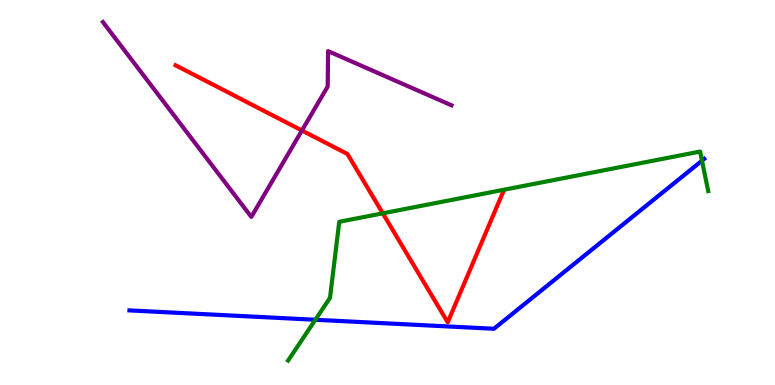[{'lines': ['blue', 'red'], 'intersections': []}, {'lines': ['green', 'red'], 'intersections': [{'x': 4.94, 'y': 4.46}]}, {'lines': ['purple', 'red'], 'intersections': [{'x': 3.9, 'y': 6.61}]}, {'lines': ['blue', 'green'], 'intersections': [{'x': 4.07, 'y': 1.69}, {'x': 9.06, 'y': 5.83}]}, {'lines': ['blue', 'purple'], 'intersections': []}, {'lines': ['green', 'purple'], 'intersections': []}]